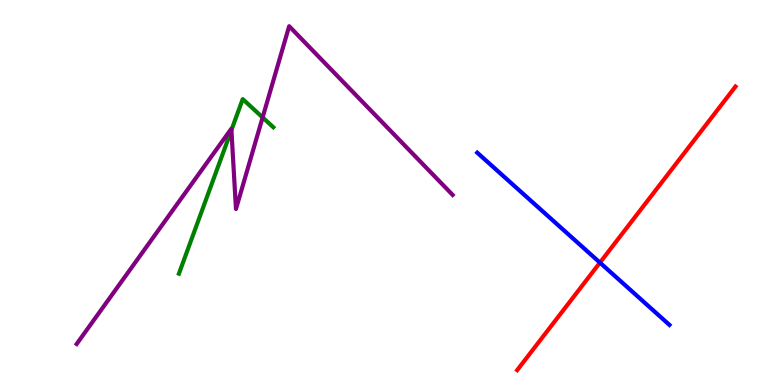[{'lines': ['blue', 'red'], 'intersections': [{'x': 7.74, 'y': 3.18}]}, {'lines': ['green', 'red'], 'intersections': []}, {'lines': ['purple', 'red'], 'intersections': []}, {'lines': ['blue', 'green'], 'intersections': []}, {'lines': ['blue', 'purple'], 'intersections': []}, {'lines': ['green', 'purple'], 'intersections': [{'x': 2.99, 'y': 6.62}, {'x': 3.39, 'y': 6.95}]}]